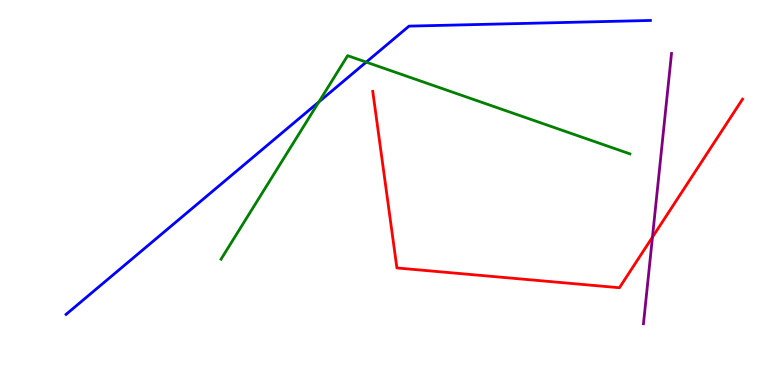[{'lines': ['blue', 'red'], 'intersections': []}, {'lines': ['green', 'red'], 'intersections': []}, {'lines': ['purple', 'red'], 'intersections': [{'x': 8.42, 'y': 3.84}]}, {'lines': ['blue', 'green'], 'intersections': [{'x': 4.11, 'y': 7.35}, {'x': 4.73, 'y': 8.39}]}, {'lines': ['blue', 'purple'], 'intersections': []}, {'lines': ['green', 'purple'], 'intersections': []}]